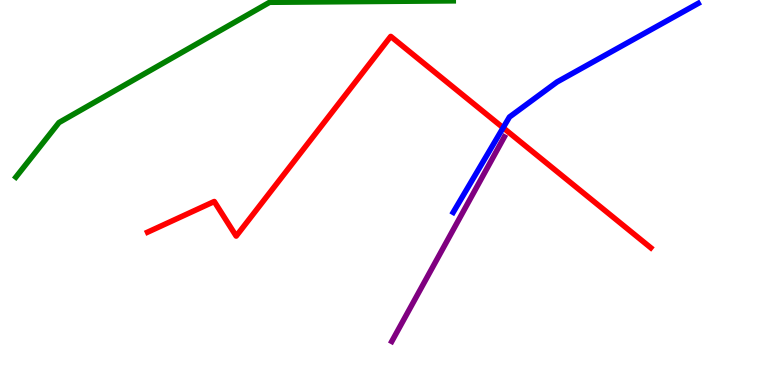[{'lines': ['blue', 'red'], 'intersections': [{'x': 6.49, 'y': 6.68}]}, {'lines': ['green', 'red'], 'intersections': []}, {'lines': ['purple', 'red'], 'intersections': []}, {'lines': ['blue', 'green'], 'intersections': []}, {'lines': ['blue', 'purple'], 'intersections': []}, {'lines': ['green', 'purple'], 'intersections': []}]